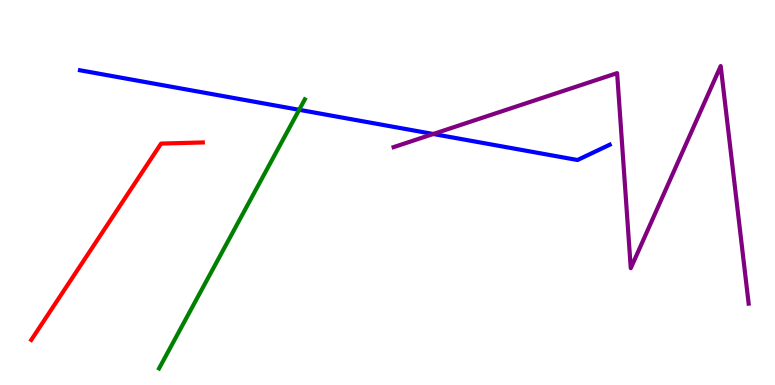[{'lines': ['blue', 'red'], 'intersections': []}, {'lines': ['green', 'red'], 'intersections': []}, {'lines': ['purple', 'red'], 'intersections': []}, {'lines': ['blue', 'green'], 'intersections': [{'x': 3.86, 'y': 7.15}]}, {'lines': ['blue', 'purple'], 'intersections': [{'x': 5.59, 'y': 6.52}]}, {'lines': ['green', 'purple'], 'intersections': []}]